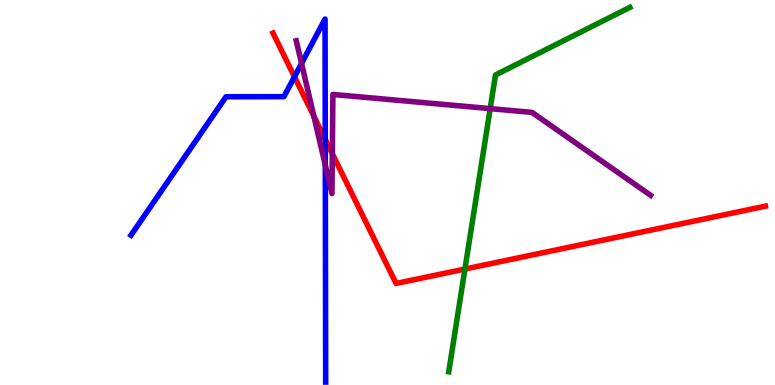[{'lines': ['blue', 'red'], 'intersections': [{'x': 3.8, 'y': 8.01}, {'x': 4.2, 'y': 6.38}]}, {'lines': ['green', 'red'], 'intersections': [{'x': 6.0, 'y': 3.01}]}, {'lines': ['purple', 'red'], 'intersections': [{'x': 4.05, 'y': 6.98}, {'x': 4.29, 'y': 6.0}]}, {'lines': ['blue', 'green'], 'intersections': []}, {'lines': ['blue', 'purple'], 'intersections': [{'x': 3.89, 'y': 8.35}, {'x': 4.2, 'y': 5.71}]}, {'lines': ['green', 'purple'], 'intersections': [{'x': 6.33, 'y': 7.18}]}]